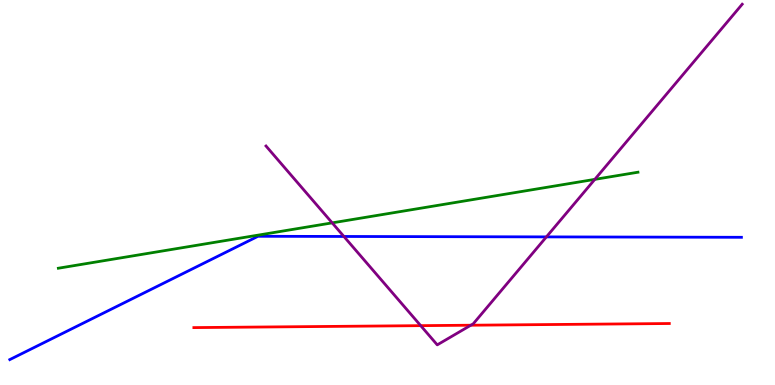[{'lines': ['blue', 'red'], 'intersections': []}, {'lines': ['green', 'red'], 'intersections': []}, {'lines': ['purple', 'red'], 'intersections': [{'x': 5.43, 'y': 1.54}, {'x': 6.08, 'y': 1.55}]}, {'lines': ['blue', 'green'], 'intersections': []}, {'lines': ['blue', 'purple'], 'intersections': [{'x': 4.44, 'y': 3.86}, {'x': 7.05, 'y': 3.85}]}, {'lines': ['green', 'purple'], 'intersections': [{'x': 4.29, 'y': 4.21}, {'x': 7.68, 'y': 5.34}]}]